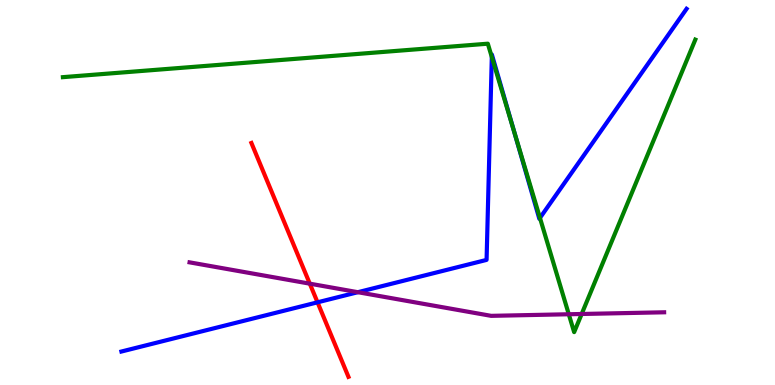[{'lines': ['blue', 'red'], 'intersections': [{'x': 4.1, 'y': 2.15}]}, {'lines': ['green', 'red'], 'intersections': []}, {'lines': ['purple', 'red'], 'intersections': [{'x': 4.0, 'y': 2.63}]}, {'lines': ['blue', 'green'], 'intersections': [{'x': 6.35, 'y': 8.52}, {'x': 6.64, 'y': 6.56}, {'x': 6.97, 'y': 4.34}]}, {'lines': ['blue', 'purple'], 'intersections': [{'x': 4.62, 'y': 2.41}]}, {'lines': ['green', 'purple'], 'intersections': [{'x': 7.34, 'y': 1.84}, {'x': 7.51, 'y': 1.84}]}]